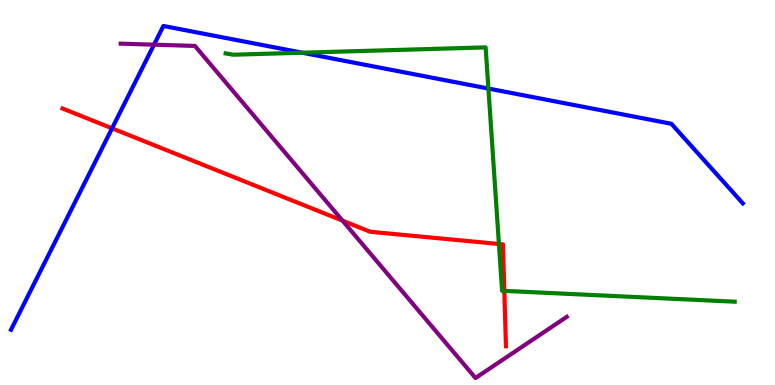[{'lines': ['blue', 'red'], 'intersections': [{'x': 1.45, 'y': 6.67}]}, {'lines': ['green', 'red'], 'intersections': [{'x': 6.44, 'y': 3.66}, {'x': 6.51, 'y': 2.44}]}, {'lines': ['purple', 'red'], 'intersections': [{'x': 4.42, 'y': 4.27}]}, {'lines': ['blue', 'green'], 'intersections': [{'x': 3.9, 'y': 8.63}, {'x': 6.3, 'y': 7.7}]}, {'lines': ['blue', 'purple'], 'intersections': [{'x': 1.99, 'y': 8.84}]}, {'lines': ['green', 'purple'], 'intersections': []}]